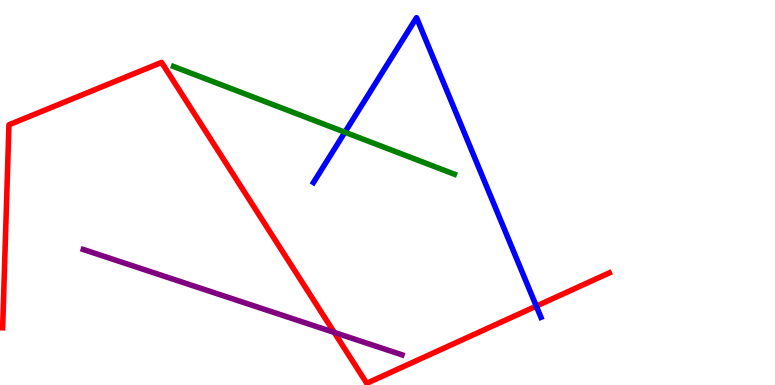[{'lines': ['blue', 'red'], 'intersections': [{'x': 6.92, 'y': 2.05}]}, {'lines': ['green', 'red'], 'intersections': []}, {'lines': ['purple', 'red'], 'intersections': [{'x': 4.31, 'y': 1.37}]}, {'lines': ['blue', 'green'], 'intersections': [{'x': 4.45, 'y': 6.57}]}, {'lines': ['blue', 'purple'], 'intersections': []}, {'lines': ['green', 'purple'], 'intersections': []}]